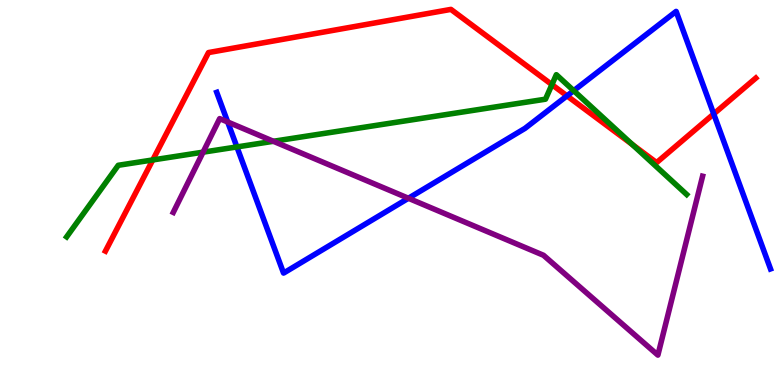[{'lines': ['blue', 'red'], 'intersections': [{'x': 7.32, 'y': 7.51}, {'x': 9.21, 'y': 7.04}]}, {'lines': ['green', 'red'], 'intersections': [{'x': 1.97, 'y': 5.85}, {'x': 7.12, 'y': 7.8}, {'x': 8.16, 'y': 6.25}]}, {'lines': ['purple', 'red'], 'intersections': []}, {'lines': ['blue', 'green'], 'intersections': [{'x': 3.06, 'y': 6.18}, {'x': 7.4, 'y': 7.65}]}, {'lines': ['blue', 'purple'], 'intersections': [{'x': 2.94, 'y': 6.83}, {'x': 5.27, 'y': 4.85}]}, {'lines': ['green', 'purple'], 'intersections': [{'x': 2.62, 'y': 6.05}, {'x': 3.53, 'y': 6.33}]}]